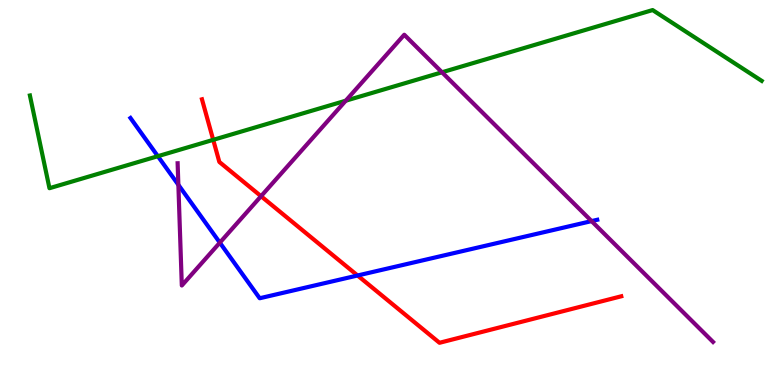[{'lines': ['blue', 'red'], 'intersections': [{'x': 4.61, 'y': 2.84}]}, {'lines': ['green', 'red'], 'intersections': [{'x': 2.75, 'y': 6.37}]}, {'lines': ['purple', 'red'], 'intersections': [{'x': 3.37, 'y': 4.9}]}, {'lines': ['blue', 'green'], 'intersections': [{'x': 2.04, 'y': 5.94}]}, {'lines': ['blue', 'purple'], 'intersections': [{'x': 2.3, 'y': 5.2}, {'x': 2.84, 'y': 3.7}, {'x': 7.63, 'y': 4.26}]}, {'lines': ['green', 'purple'], 'intersections': [{'x': 4.46, 'y': 7.38}, {'x': 5.7, 'y': 8.12}]}]